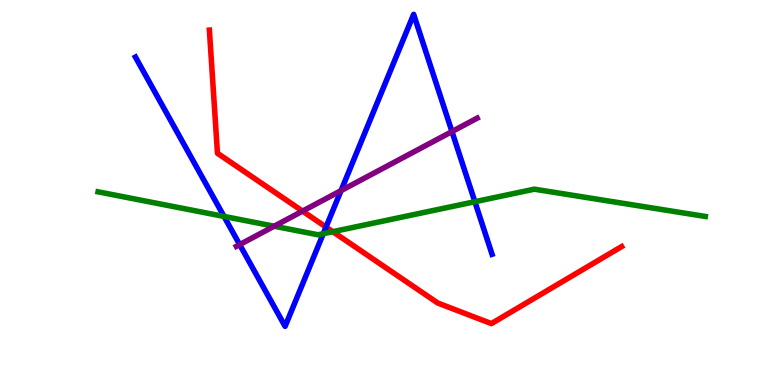[{'lines': ['blue', 'red'], 'intersections': [{'x': 4.21, 'y': 4.1}]}, {'lines': ['green', 'red'], 'intersections': [{'x': 4.29, 'y': 3.98}]}, {'lines': ['purple', 'red'], 'intersections': [{'x': 3.9, 'y': 4.52}]}, {'lines': ['blue', 'green'], 'intersections': [{'x': 2.89, 'y': 4.38}, {'x': 4.17, 'y': 3.93}, {'x': 6.13, 'y': 4.76}]}, {'lines': ['blue', 'purple'], 'intersections': [{'x': 3.09, 'y': 3.65}, {'x': 4.4, 'y': 5.05}, {'x': 5.83, 'y': 6.58}]}, {'lines': ['green', 'purple'], 'intersections': [{'x': 3.54, 'y': 4.12}]}]